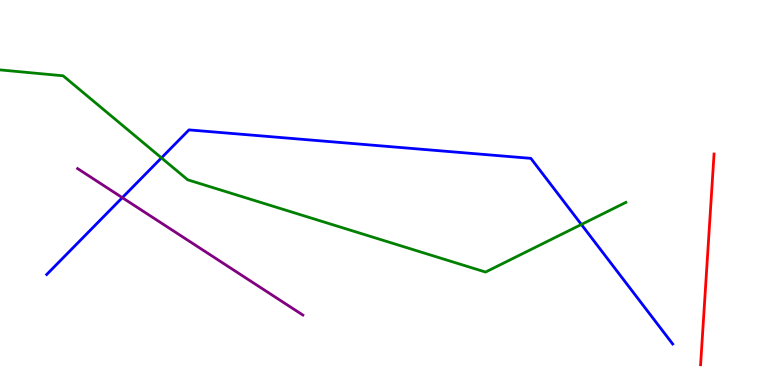[{'lines': ['blue', 'red'], 'intersections': []}, {'lines': ['green', 'red'], 'intersections': []}, {'lines': ['purple', 'red'], 'intersections': []}, {'lines': ['blue', 'green'], 'intersections': [{'x': 2.08, 'y': 5.9}, {'x': 7.5, 'y': 4.17}]}, {'lines': ['blue', 'purple'], 'intersections': [{'x': 1.58, 'y': 4.87}]}, {'lines': ['green', 'purple'], 'intersections': []}]